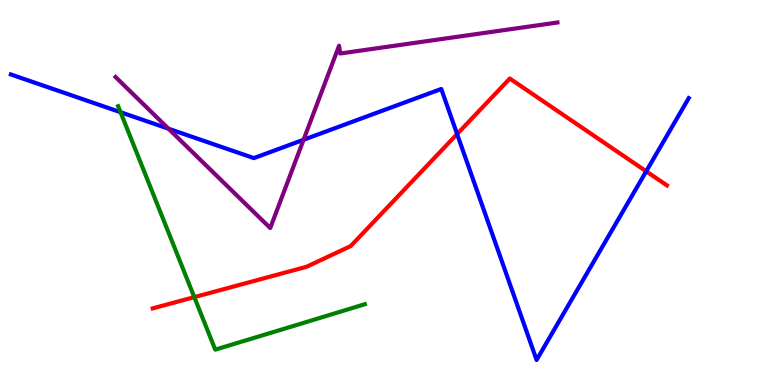[{'lines': ['blue', 'red'], 'intersections': [{'x': 5.9, 'y': 6.52}, {'x': 8.34, 'y': 5.55}]}, {'lines': ['green', 'red'], 'intersections': [{'x': 2.51, 'y': 2.28}]}, {'lines': ['purple', 'red'], 'intersections': []}, {'lines': ['blue', 'green'], 'intersections': [{'x': 1.56, 'y': 7.09}]}, {'lines': ['blue', 'purple'], 'intersections': [{'x': 2.17, 'y': 6.66}, {'x': 3.92, 'y': 6.37}]}, {'lines': ['green', 'purple'], 'intersections': []}]